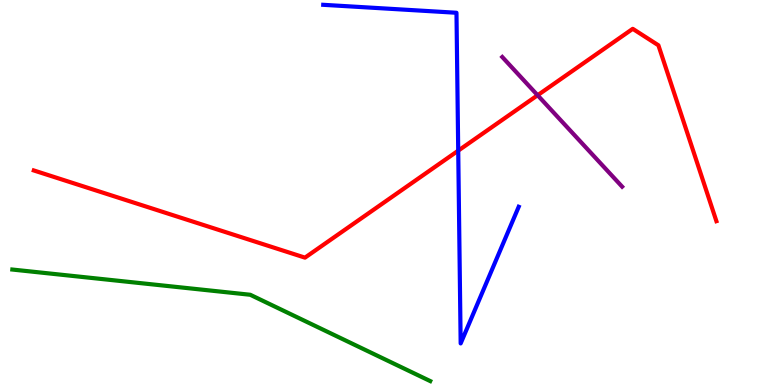[{'lines': ['blue', 'red'], 'intersections': [{'x': 5.91, 'y': 6.09}]}, {'lines': ['green', 'red'], 'intersections': []}, {'lines': ['purple', 'red'], 'intersections': [{'x': 6.94, 'y': 7.53}]}, {'lines': ['blue', 'green'], 'intersections': []}, {'lines': ['blue', 'purple'], 'intersections': []}, {'lines': ['green', 'purple'], 'intersections': []}]